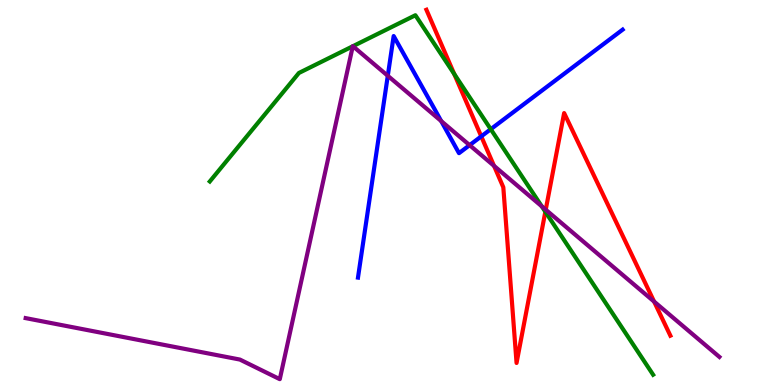[{'lines': ['blue', 'red'], 'intersections': [{'x': 6.21, 'y': 6.46}]}, {'lines': ['green', 'red'], 'intersections': [{'x': 5.86, 'y': 8.08}, {'x': 7.04, 'y': 4.5}]}, {'lines': ['purple', 'red'], 'intersections': [{'x': 6.37, 'y': 5.69}, {'x': 7.04, 'y': 4.55}, {'x': 8.44, 'y': 2.17}]}, {'lines': ['blue', 'green'], 'intersections': [{'x': 6.33, 'y': 6.64}]}, {'lines': ['blue', 'purple'], 'intersections': [{'x': 5.0, 'y': 8.03}, {'x': 5.69, 'y': 6.86}, {'x': 6.06, 'y': 6.23}]}, {'lines': ['green', 'purple'], 'intersections': [{'x': 4.55, 'y': 8.8}, {'x': 4.55, 'y': 8.8}, {'x': 6.99, 'y': 4.64}]}]